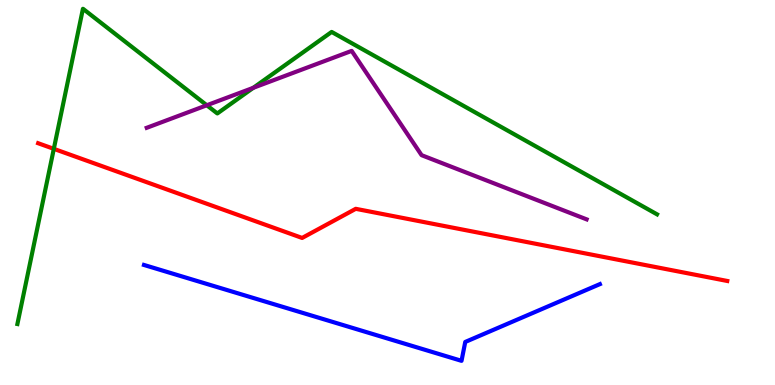[{'lines': ['blue', 'red'], 'intersections': []}, {'lines': ['green', 'red'], 'intersections': [{'x': 0.694, 'y': 6.13}]}, {'lines': ['purple', 'red'], 'intersections': []}, {'lines': ['blue', 'green'], 'intersections': []}, {'lines': ['blue', 'purple'], 'intersections': []}, {'lines': ['green', 'purple'], 'intersections': [{'x': 2.67, 'y': 7.27}, {'x': 3.27, 'y': 7.72}]}]